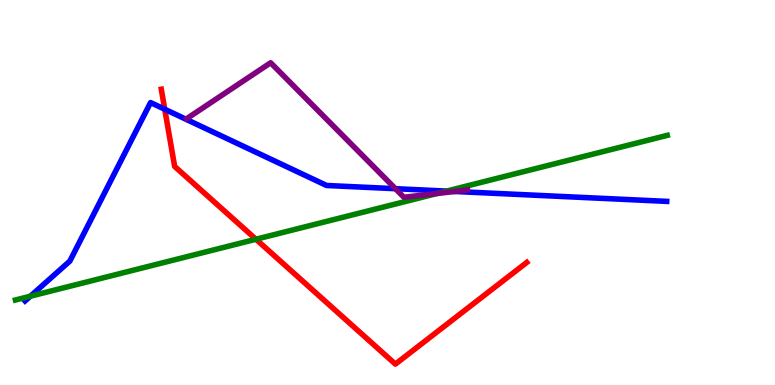[{'lines': ['blue', 'red'], 'intersections': [{'x': 2.13, 'y': 7.16}]}, {'lines': ['green', 'red'], 'intersections': [{'x': 3.3, 'y': 3.79}]}, {'lines': ['purple', 'red'], 'intersections': []}, {'lines': ['blue', 'green'], 'intersections': [{'x': 0.392, 'y': 2.31}, {'x': 5.76, 'y': 5.04}]}, {'lines': ['blue', 'purple'], 'intersections': [{'x': 5.1, 'y': 5.1}, {'x': 5.87, 'y': 5.03}]}, {'lines': ['green', 'purple'], 'intersections': [{'x': 5.64, 'y': 4.98}]}]